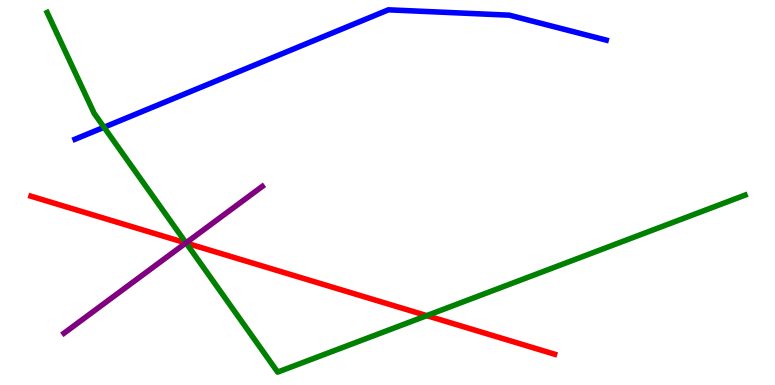[{'lines': ['blue', 'red'], 'intersections': []}, {'lines': ['green', 'red'], 'intersections': [{'x': 2.4, 'y': 3.69}, {'x': 5.51, 'y': 1.8}]}, {'lines': ['purple', 'red'], 'intersections': [{'x': 2.4, 'y': 3.69}]}, {'lines': ['blue', 'green'], 'intersections': [{'x': 1.34, 'y': 6.69}]}, {'lines': ['blue', 'purple'], 'intersections': []}, {'lines': ['green', 'purple'], 'intersections': [{'x': 2.4, 'y': 3.69}]}]